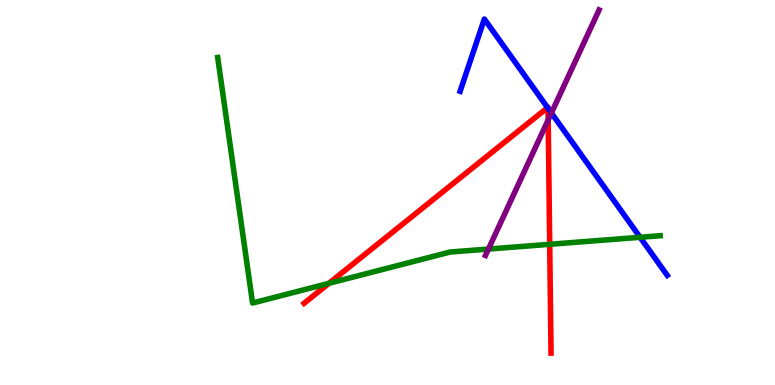[{'lines': ['blue', 'red'], 'intersections': [{'x': 7.07, 'y': 7.2}, {'x': 7.07, 'y': 7.19}]}, {'lines': ['green', 'red'], 'intersections': [{'x': 4.24, 'y': 2.64}, {'x': 7.09, 'y': 3.65}]}, {'lines': ['purple', 'red'], 'intersections': [{'x': 7.07, 'y': 6.88}]}, {'lines': ['blue', 'green'], 'intersections': [{'x': 8.26, 'y': 3.84}]}, {'lines': ['blue', 'purple'], 'intersections': [{'x': 7.11, 'y': 7.07}]}, {'lines': ['green', 'purple'], 'intersections': [{'x': 6.3, 'y': 3.53}]}]